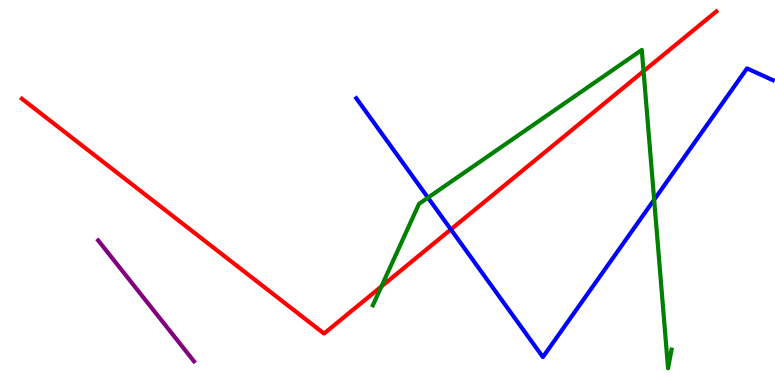[{'lines': ['blue', 'red'], 'intersections': [{'x': 5.82, 'y': 4.04}]}, {'lines': ['green', 'red'], 'intersections': [{'x': 4.92, 'y': 2.56}, {'x': 8.3, 'y': 8.15}]}, {'lines': ['purple', 'red'], 'intersections': []}, {'lines': ['blue', 'green'], 'intersections': [{'x': 5.52, 'y': 4.87}, {'x': 8.44, 'y': 4.81}]}, {'lines': ['blue', 'purple'], 'intersections': []}, {'lines': ['green', 'purple'], 'intersections': []}]